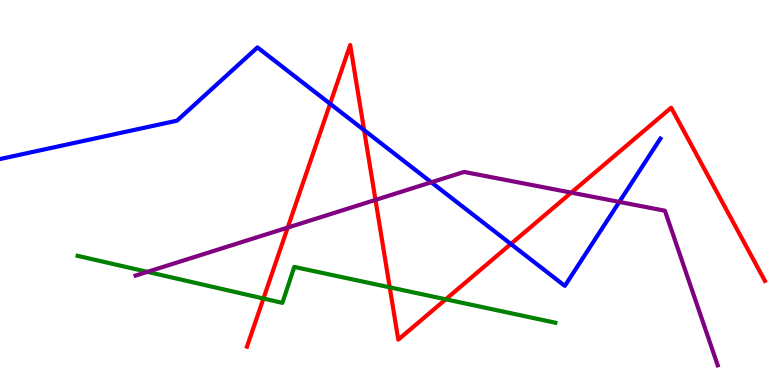[{'lines': ['blue', 'red'], 'intersections': [{'x': 4.26, 'y': 7.3}, {'x': 4.7, 'y': 6.62}, {'x': 6.59, 'y': 3.66}]}, {'lines': ['green', 'red'], 'intersections': [{'x': 3.4, 'y': 2.25}, {'x': 5.03, 'y': 2.54}, {'x': 5.75, 'y': 2.23}]}, {'lines': ['purple', 'red'], 'intersections': [{'x': 3.71, 'y': 4.09}, {'x': 4.84, 'y': 4.81}, {'x': 7.37, 'y': 5.0}]}, {'lines': ['blue', 'green'], 'intersections': []}, {'lines': ['blue', 'purple'], 'intersections': [{'x': 5.57, 'y': 5.27}, {'x': 7.99, 'y': 4.76}]}, {'lines': ['green', 'purple'], 'intersections': [{'x': 1.9, 'y': 2.94}]}]